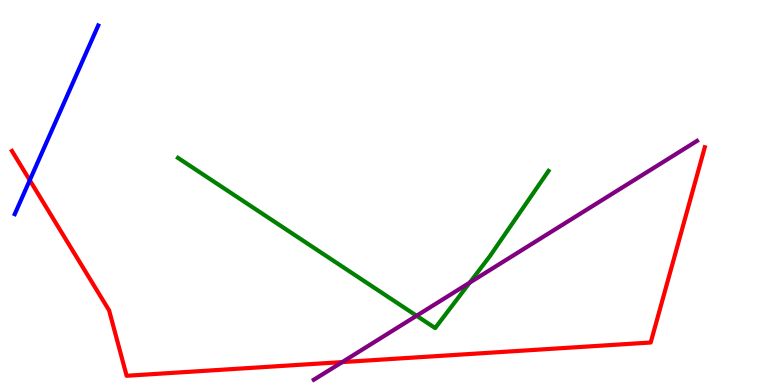[{'lines': ['blue', 'red'], 'intersections': [{'x': 0.384, 'y': 5.32}]}, {'lines': ['green', 'red'], 'intersections': []}, {'lines': ['purple', 'red'], 'intersections': [{'x': 4.42, 'y': 0.595}]}, {'lines': ['blue', 'green'], 'intersections': []}, {'lines': ['blue', 'purple'], 'intersections': []}, {'lines': ['green', 'purple'], 'intersections': [{'x': 5.38, 'y': 1.8}, {'x': 6.06, 'y': 2.66}]}]